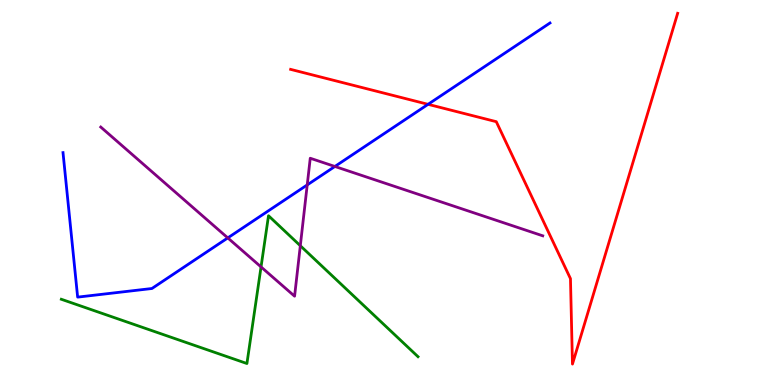[{'lines': ['blue', 'red'], 'intersections': [{'x': 5.52, 'y': 7.29}]}, {'lines': ['green', 'red'], 'intersections': []}, {'lines': ['purple', 'red'], 'intersections': []}, {'lines': ['blue', 'green'], 'intersections': []}, {'lines': ['blue', 'purple'], 'intersections': [{'x': 2.94, 'y': 3.82}, {'x': 3.96, 'y': 5.2}, {'x': 4.32, 'y': 5.68}]}, {'lines': ['green', 'purple'], 'intersections': [{'x': 3.37, 'y': 3.07}, {'x': 3.88, 'y': 3.62}]}]